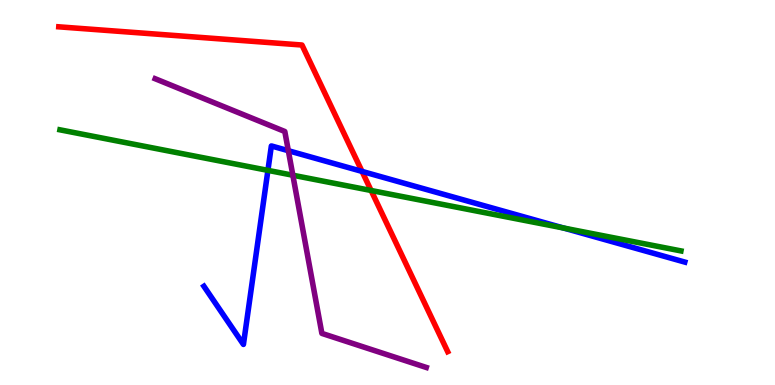[{'lines': ['blue', 'red'], 'intersections': [{'x': 4.67, 'y': 5.55}]}, {'lines': ['green', 'red'], 'intersections': [{'x': 4.79, 'y': 5.05}]}, {'lines': ['purple', 'red'], 'intersections': []}, {'lines': ['blue', 'green'], 'intersections': [{'x': 3.46, 'y': 5.57}, {'x': 7.27, 'y': 4.08}]}, {'lines': ['blue', 'purple'], 'intersections': [{'x': 3.72, 'y': 6.09}]}, {'lines': ['green', 'purple'], 'intersections': [{'x': 3.78, 'y': 5.45}]}]